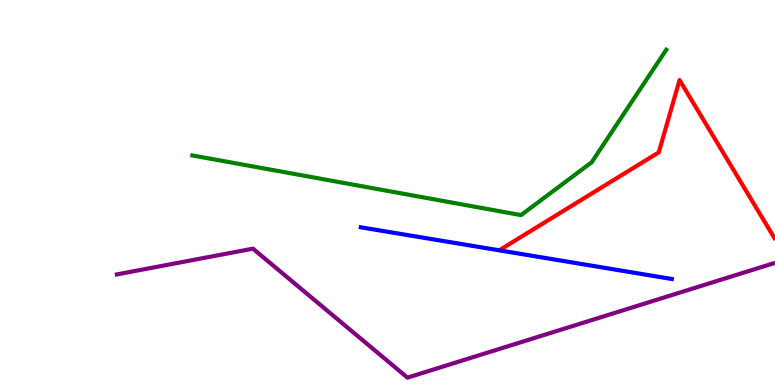[{'lines': ['blue', 'red'], 'intersections': []}, {'lines': ['green', 'red'], 'intersections': []}, {'lines': ['purple', 'red'], 'intersections': []}, {'lines': ['blue', 'green'], 'intersections': []}, {'lines': ['blue', 'purple'], 'intersections': []}, {'lines': ['green', 'purple'], 'intersections': []}]